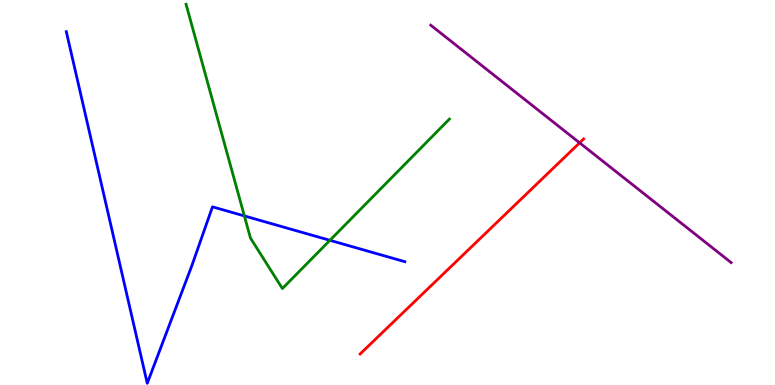[{'lines': ['blue', 'red'], 'intersections': []}, {'lines': ['green', 'red'], 'intersections': []}, {'lines': ['purple', 'red'], 'intersections': [{'x': 7.48, 'y': 6.29}]}, {'lines': ['blue', 'green'], 'intersections': [{'x': 3.15, 'y': 4.39}, {'x': 4.26, 'y': 3.76}]}, {'lines': ['blue', 'purple'], 'intersections': []}, {'lines': ['green', 'purple'], 'intersections': []}]